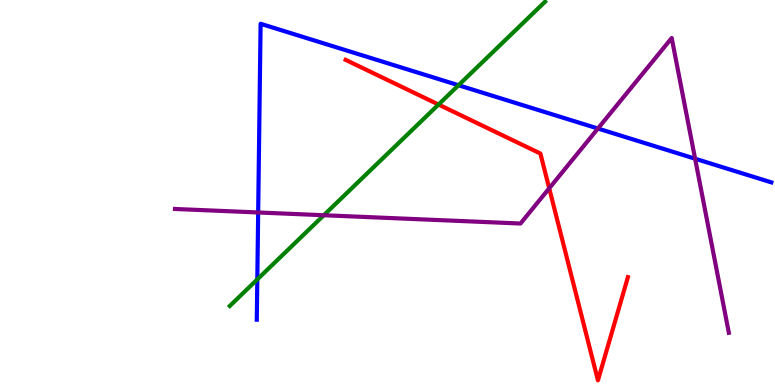[{'lines': ['blue', 'red'], 'intersections': []}, {'lines': ['green', 'red'], 'intersections': [{'x': 5.66, 'y': 7.28}]}, {'lines': ['purple', 'red'], 'intersections': [{'x': 7.09, 'y': 5.11}]}, {'lines': ['blue', 'green'], 'intersections': [{'x': 3.32, 'y': 2.74}, {'x': 5.92, 'y': 7.79}]}, {'lines': ['blue', 'purple'], 'intersections': [{'x': 3.33, 'y': 4.48}, {'x': 7.72, 'y': 6.66}, {'x': 8.97, 'y': 5.88}]}, {'lines': ['green', 'purple'], 'intersections': [{'x': 4.18, 'y': 4.41}]}]